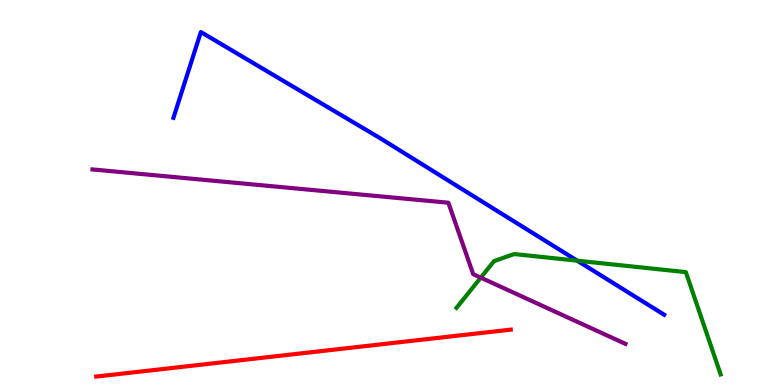[{'lines': ['blue', 'red'], 'intersections': []}, {'lines': ['green', 'red'], 'intersections': []}, {'lines': ['purple', 'red'], 'intersections': []}, {'lines': ['blue', 'green'], 'intersections': [{'x': 7.45, 'y': 3.23}]}, {'lines': ['blue', 'purple'], 'intersections': []}, {'lines': ['green', 'purple'], 'intersections': [{'x': 6.2, 'y': 2.79}]}]